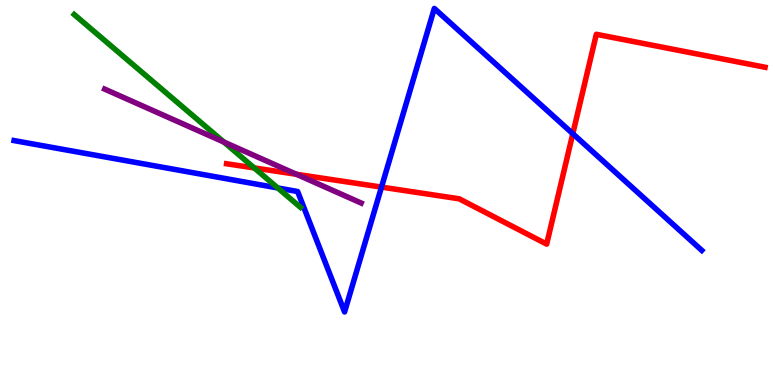[{'lines': ['blue', 'red'], 'intersections': [{'x': 4.92, 'y': 5.14}, {'x': 7.39, 'y': 6.53}]}, {'lines': ['green', 'red'], 'intersections': [{'x': 3.28, 'y': 5.64}]}, {'lines': ['purple', 'red'], 'intersections': [{'x': 3.83, 'y': 5.47}]}, {'lines': ['blue', 'green'], 'intersections': [{'x': 3.58, 'y': 5.12}]}, {'lines': ['blue', 'purple'], 'intersections': []}, {'lines': ['green', 'purple'], 'intersections': [{'x': 2.89, 'y': 6.31}]}]